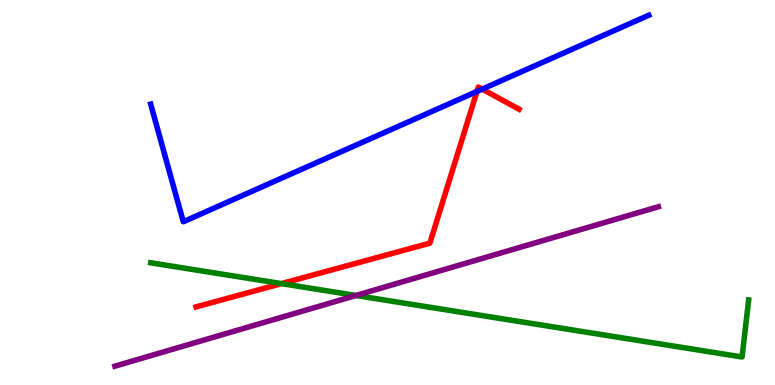[{'lines': ['blue', 'red'], 'intersections': [{'x': 6.15, 'y': 7.62}, {'x': 6.22, 'y': 7.69}]}, {'lines': ['green', 'red'], 'intersections': [{'x': 3.63, 'y': 2.63}]}, {'lines': ['purple', 'red'], 'intersections': []}, {'lines': ['blue', 'green'], 'intersections': []}, {'lines': ['blue', 'purple'], 'intersections': []}, {'lines': ['green', 'purple'], 'intersections': [{'x': 4.59, 'y': 2.33}]}]